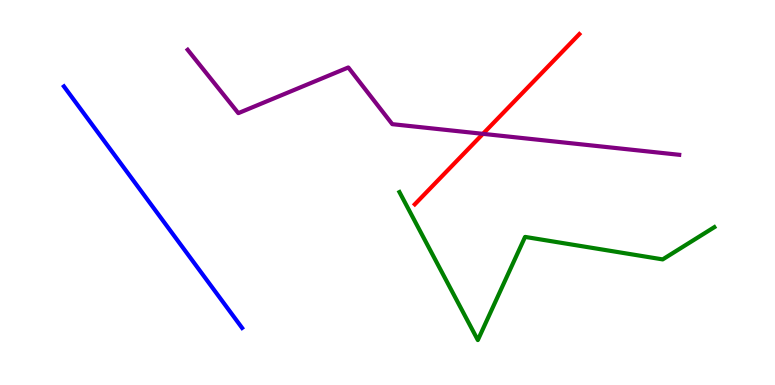[{'lines': ['blue', 'red'], 'intersections': []}, {'lines': ['green', 'red'], 'intersections': []}, {'lines': ['purple', 'red'], 'intersections': [{'x': 6.23, 'y': 6.52}]}, {'lines': ['blue', 'green'], 'intersections': []}, {'lines': ['blue', 'purple'], 'intersections': []}, {'lines': ['green', 'purple'], 'intersections': []}]